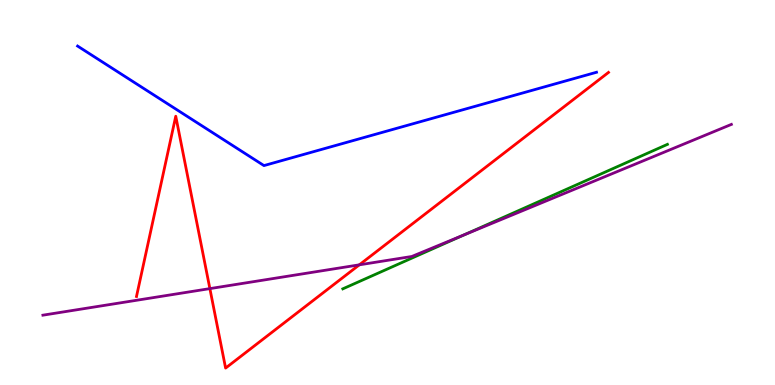[{'lines': ['blue', 'red'], 'intersections': []}, {'lines': ['green', 'red'], 'intersections': []}, {'lines': ['purple', 'red'], 'intersections': [{'x': 2.71, 'y': 2.5}, {'x': 4.64, 'y': 3.12}]}, {'lines': ['blue', 'green'], 'intersections': []}, {'lines': ['blue', 'purple'], 'intersections': []}, {'lines': ['green', 'purple'], 'intersections': [{'x': 5.99, 'y': 3.9}]}]